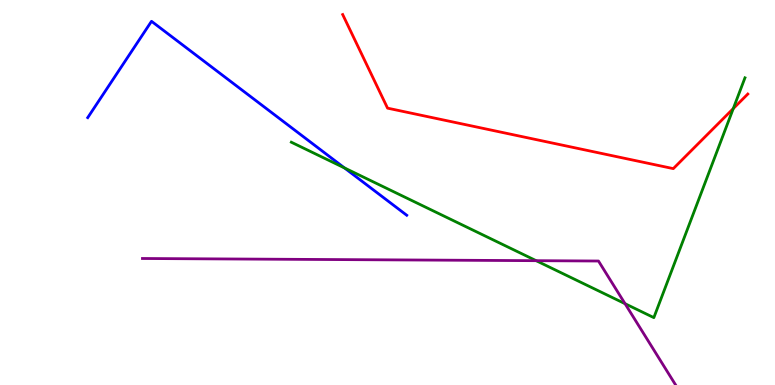[{'lines': ['blue', 'red'], 'intersections': []}, {'lines': ['green', 'red'], 'intersections': [{'x': 9.46, 'y': 7.18}]}, {'lines': ['purple', 'red'], 'intersections': []}, {'lines': ['blue', 'green'], 'intersections': [{'x': 4.44, 'y': 5.64}]}, {'lines': ['blue', 'purple'], 'intersections': []}, {'lines': ['green', 'purple'], 'intersections': [{'x': 6.92, 'y': 3.23}, {'x': 8.06, 'y': 2.11}]}]